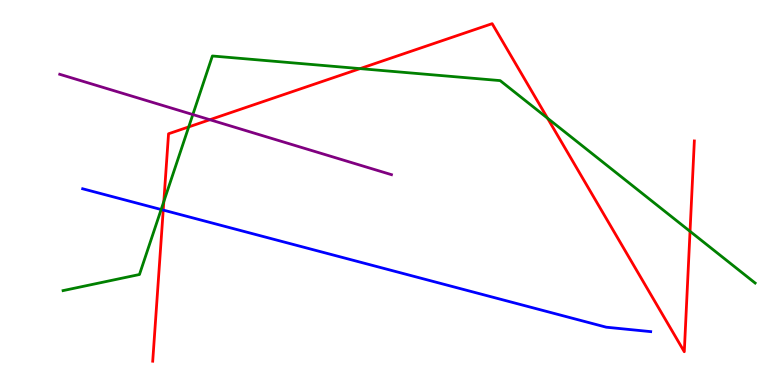[{'lines': ['blue', 'red'], 'intersections': [{'x': 2.11, 'y': 4.54}]}, {'lines': ['green', 'red'], 'intersections': [{'x': 2.11, 'y': 4.77}, {'x': 2.44, 'y': 6.7}, {'x': 4.65, 'y': 8.22}, {'x': 7.07, 'y': 6.93}, {'x': 8.9, 'y': 3.99}]}, {'lines': ['purple', 'red'], 'intersections': [{'x': 2.71, 'y': 6.89}]}, {'lines': ['blue', 'green'], 'intersections': [{'x': 2.08, 'y': 4.56}]}, {'lines': ['blue', 'purple'], 'intersections': []}, {'lines': ['green', 'purple'], 'intersections': [{'x': 2.49, 'y': 7.02}]}]